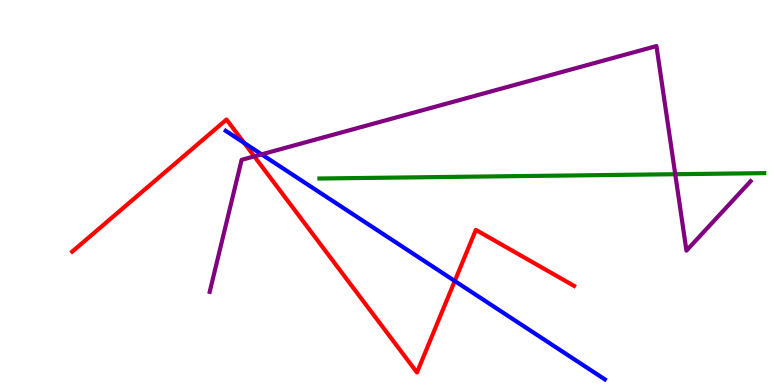[{'lines': ['blue', 'red'], 'intersections': [{'x': 3.15, 'y': 6.29}, {'x': 5.87, 'y': 2.7}]}, {'lines': ['green', 'red'], 'intersections': []}, {'lines': ['purple', 'red'], 'intersections': [{'x': 3.28, 'y': 5.94}]}, {'lines': ['blue', 'green'], 'intersections': []}, {'lines': ['blue', 'purple'], 'intersections': [{'x': 3.38, 'y': 5.99}]}, {'lines': ['green', 'purple'], 'intersections': [{'x': 8.71, 'y': 5.47}]}]